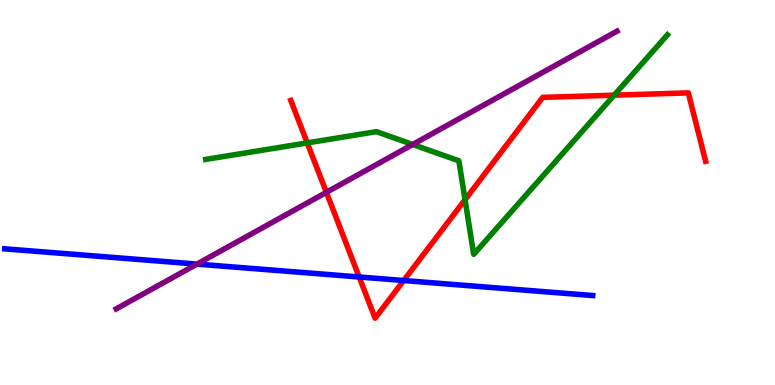[{'lines': ['blue', 'red'], 'intersections': [{'x': 4.63, 'y': 2.81}, {'x': 5.21, 'y': 2.71}]}, {'lines': ['green', 'red'], 'intersections': [{'x': 3.96, 'y': 6.29}, {'x': 6.0, 'y': 4.81}, {'x': 7.92, 'y': 7.53}]}, {'lines': ['purple', 'red'], 'intersections': [{'x': 4.21, 'y': 5.0}]}, {'lines': ['blue', 'green'], 'intersections': []}, {'lines': ['blue', 'purple'], 'intersections': [{'x': 2.54, 'y': 3.14}]}, {'lines': ['green', 'purple'], 'intersections': [{'x': 5.33, 'y': 6.25}]}]